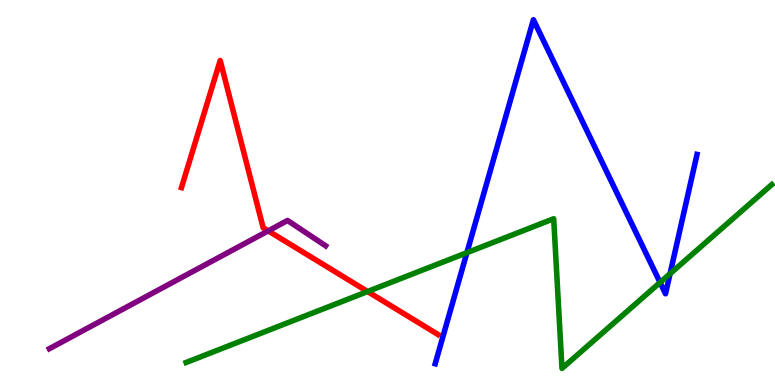[{'lines': ['blue', 'red'], 'intersections': []}, {'lines': ['green', 'red'], 'intersections': [{'x': 4.74, 'y': 2.43}]}, {'lines': ['purple', 'red'], 'intersections': [{'x': 3.46, 'y': 4.0}]}, {'lines': ['blue', 'green'], 'intersections': [{'x': 6.02, 'y': 3.44}, {'x': 8.52, 'y': 2.66}, {'x': 8.65, 'y': 2.89}]}, {'lines': ['blue', 'purple'], 'intersections': []}, {'lines': ['green', 'purple'], 'intersections': []}]